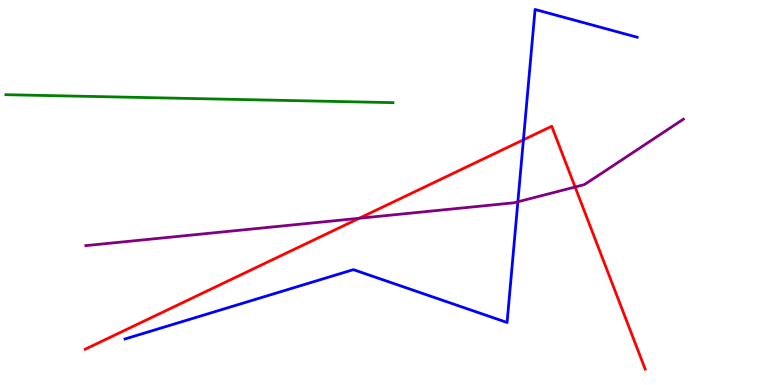[{'lines': ['blue', 'red'], 'intersections': [{'x': 6.75, 'y': 6.37}]}, {'lines': ['green', 'red'], 'intersections': []}, {'lines': ['purple', 'red'], 'intersections': [{'x': 4.64, 'y': 4.33}, {'x': 7.42, 'y': 5.14}]}, {'lines': ['blue', 'green'], 'intersections': []}, {'lines': ['blue', 'purple'], 'intersections': [{'x': 6.68, 'y': 4.76}]}, {'lines': ['green', 'purple'], 'intersections': []}]